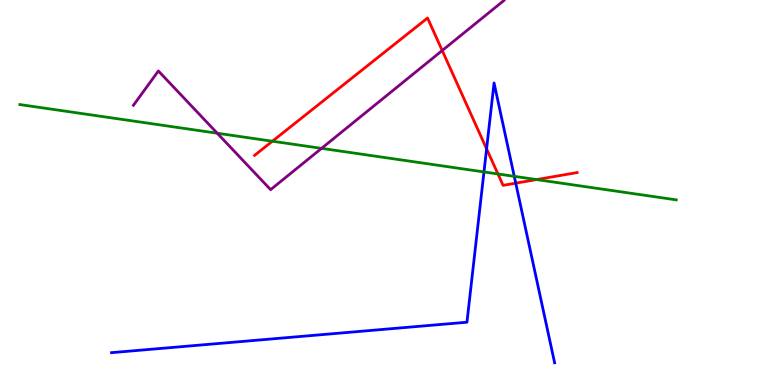[{'lines': ['blue', 'red'], 'intersections': [{'x': 6.28, 'y': 6.13}, {'x': 6.65, 'y': 5.24}]}, {'lines': ['green', 'red'], 'intersections': [{'x': 3.51, 'y': 6.33}, {'x': 6.42, 'y': 5.48}, {'x': 6.92, 'y': 5.34}]}, {'lines': ['purple', 'red'], 'intersections': [{'x': 5.71, 'y': 8.69}]}, {'lines': ['blue', 'green'], 'intersections': [{'x': 6.24, 'y': 5.53}, {'x': 6.64, 'y': 5.42}]}, {'lines': ['blue', 'purple'], 'intersections': []}, {'lines': ['green', 'purple'], 'intersections': [{'x': 2.8, 'y': 6.54}, {'x': 4.15, 'y': 6.15}]}]